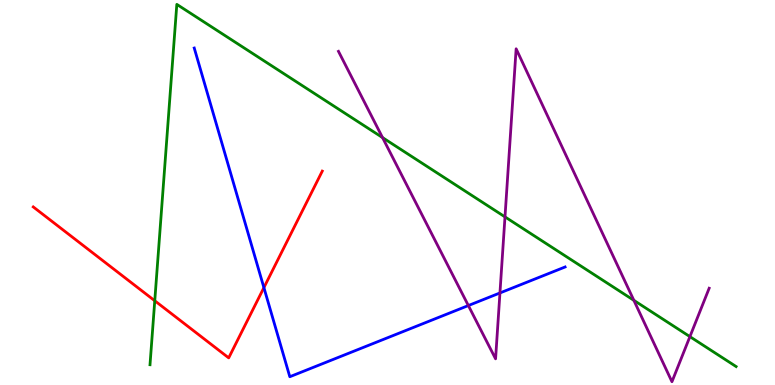[{'lines': ['blue', 'red'], 'intersections': [{'x': 3.41, 'y': 2.53}]}, {'lines': ['green', 'red'], 'intersections': [{'x': 2.0, 'y': 2.19}]}, {'lines': ['purple', 'red'], 'intersections': []}, {'lines': ['blue', 'green'], 'intersections': []}, {'lines': ['blue', 'purple'], 'intersections': [{'x': 6.04, 'y': 2.06}, {'x': 6.45, 'y': 2.39}]}, {'lines': ['green', 'purple'], 'intersections': [{'x': 4.94, 'y': 6.43}, {'x': 6.52, 'y': 4.37}, {'x': 8.18, 'y': 2.2}, {'x': 8.9, 'y': 1.26}]}]